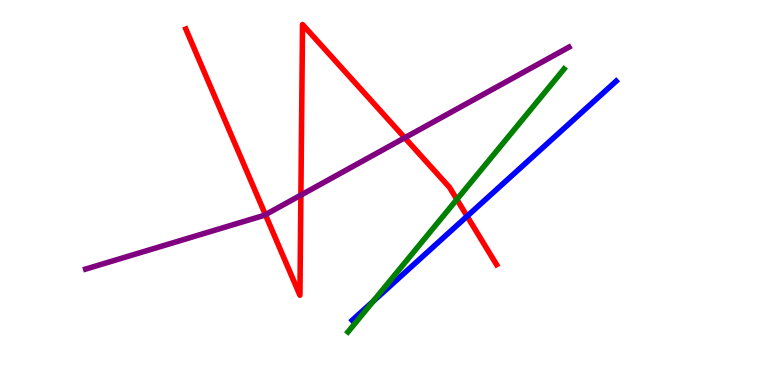[{'lines': ['blue', 'red'], 'intersections': [{'x': 6.03, 'y': 4.38}]}, {'lines': ['green', 'red'], 'intersections': [{'x': 5.9, 'y': 4.82}]}, {'lines': ['purple', 'red'], 'intersections': [{'x': 3.42, 'y': 4.42}, {'x': 3.88, 'y': 4.93}, {'x': 5.22, 'y': 6.42}]}, {'lines': ['blue', 'green'], 'intersections': [{'x': 4.81, 'y': 2.17}]}, {'lines': ['blue', 'purple'], 'intersections': []}, {'lines': ['green', 'purple'], 'intersections': []}]